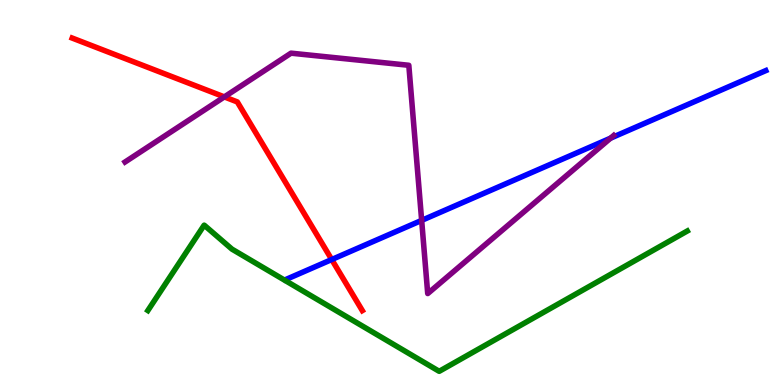[{'lines': ['blue', 'red'], 'intersections': [{'x': 4.28, 'y': 3.26}]}, {'lines': ['green', 'red'], 'intersections': []}, {'lines': ['purple', 'red'], 'intersections': [{'x': 2.89, 'y': 7.48}]}, {'lines': ['blue', 'green'], 'intersections': []}, {'lines': ['blue', 'purple'], 'intersections': [{'x': 5.44, 'y': 4.28}, {'x': 7.88, 'y': 6.41}]}, {'lines': ['green', 'purple'], 'intersections': []}]